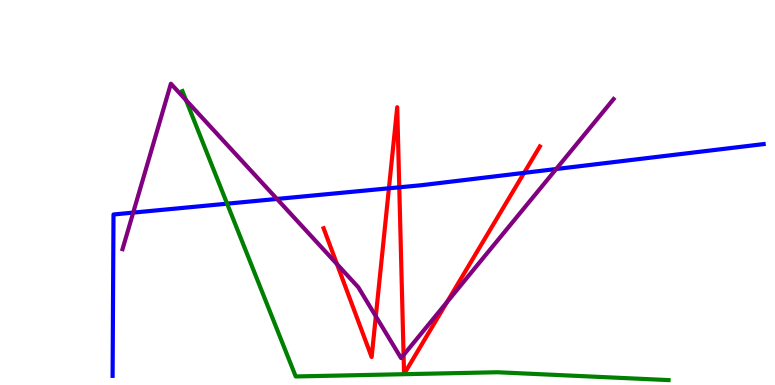[{'lines': ['blue', 'red'], 'intersections': [{'x': 5.02, 'y': 5.11}, {'x': 5.15, 'y': 5.13}, {'x': 6.76, 'y': 5.51}]}, {'lines': ['green', 'red'], 'intersections': []}, {'lines': ['purple', 'red'], 'intersections': [{'x': 4.35, 'y': 3.14}, {'x': 4.85, 'y': 1.79}, {'x': 5.21, 'y': 0.779}, {'x': 5.77, 'y': 2.15}]}, {'lines': ['blue', 'green'], 'intersections': [{'x': 2.93, 'y': 4.71}]}, {'lines': ['blue', 'purple'], 'intersections': [{'x': 1.72, 'y': 4.48}, {'x': 3.57, 'y': 4.83}, {'x': 7.18, 'y': 5.61}]}, {'lines': ['green', 'purple'], 'intersections': [{'x': 2.4, 'y': 7.4}]}]